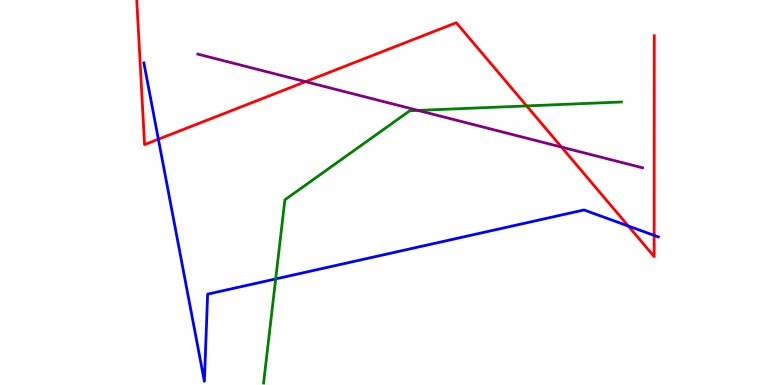[{'lines': ['blue', 'red'], 'intersections': [{'x': 2.04, 'y': 6.38}, {'x': 8.11, 'y': 4.13}, {'x': 8.44, 'y': 3.89}]}, {'lines': ['green', 'red'], 'intersections': [{'x': 6.8, 'y': 7.25}]}, {'lines': ['purple', 'red'], 'intersections': [{'x': 3.94, 'y': 7.88}, {'x': 7.25, 'y': 6.18}]}, {'lines': ['blue', 'green'], 'intersections': [{'x': 3.56, 'y': 2.76}]}, {'lines': ['blue', 'purple'], 'intersections': []}, {'lines': ['green', 'purple'], 'intersections': [{'x': 5.39, 'y': 7.13}]}]